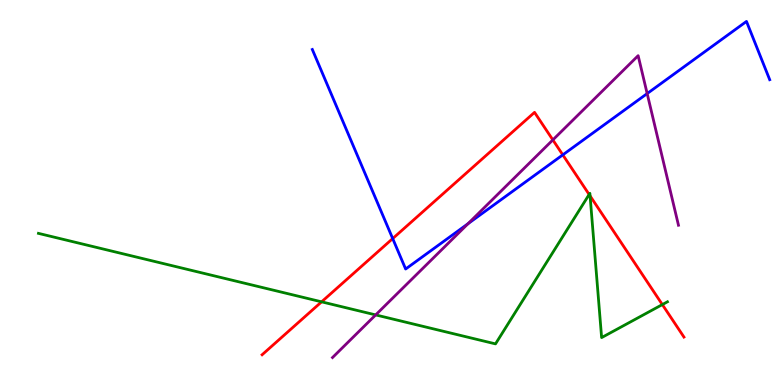[{'lines': ['blue', 'red'], 'intersections': [{'x': 5.07, 'y': 3.8}, {'x': 7.26, 'y': 5.98}]}, {'lines': ['green', 'red'], 'intersections': [{'x': 4.15, 'y': 2.16}, {'x': 7.6, 'y': 4.95}, {'x': 7.61, 'y': 4.91}, {'x': 8.55, 'y': 2.09}]}, {'lines': ['purple', 'red'], 'intersections': [{'x': 7.13, 'y': 6.37}]}, {'lines': ['blue', 'green'], 'intersections': []}, {'lines': ['blue', 'purple'], 'intersections': [{'x': 6.04, 'y': 4.19}, {'x': 8.35, 'y': 7.57}]}, {'lines': ['green', 'purple'], 'intersections': [{'x': 4.85, 'y': 1.82}]}]